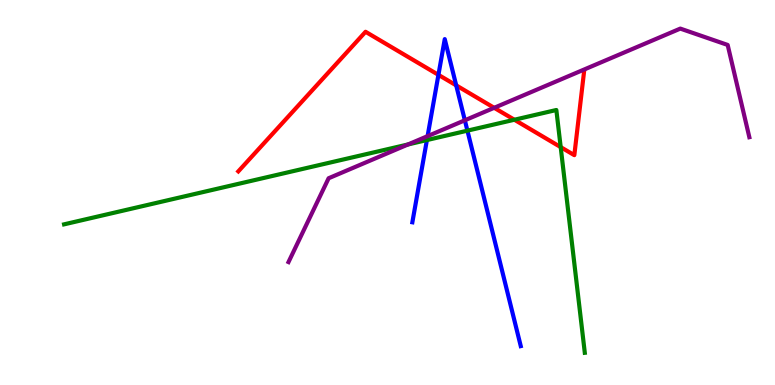[{'lines': ['blue', 'red'], 'intersections': [{'x': 5.66, 'y': 8.06}, {'x': 5.89, 'y': 7.78}]}, {'lines': ['green', 'red'], 'intersections': [{'x': 6.64, 'y': 6.89}, {'x': 7.23, 'y': 6.18}]}, {'lines': ['purple', 'red'], 'intersections': [{'x': 6.38, 'y': 7.2}]}, {'lines': ['blue', 'green'], 'intersections': [{'x': 5.51, 'y': 6.36}, {'x': 6.03, 'y': 6.61}]}, {'lines': ['blue', 'purple'], 'intersections': [{'x': 5.52, 'y': 6.46}, {'x': 6.0, 'y': 6.88}]}, {'lines': ['green', 'purple'], 'intersections': [{'x': 5.27, 'y': 6.25}]}]